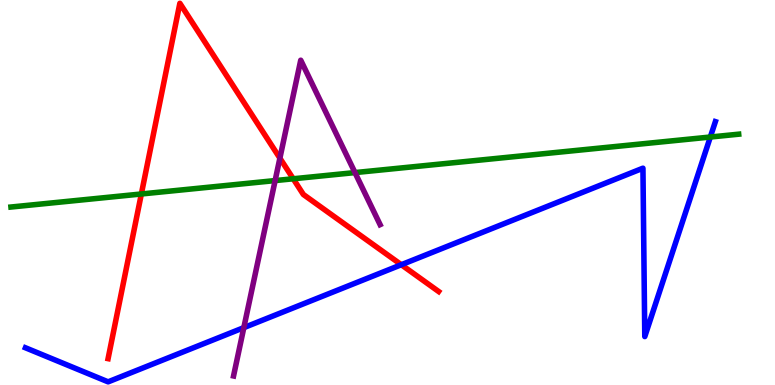[{'lines': ['blue', 'red'], 'intersections': [{'x': 5.18, 'y': 3.12}]}, {'lines': ['green', 'red'], 'intersections': [{'x': 1.82, 'y': 4.96}, {'x': 3.78, 'y': 5.36}]}, {'lines': ['purple', 'red'], 'intersections': [{'x': 3.61, 'y': 5.89}]}, {'lines': ['blue', 'green'], 'intersections': [{'x': 9.17, 'y': 6.44}]}, {'lines': ['blue', 'purple'], 'intersections': [{'x': 3.15, 'y': 1.49}]}, {'lines': ['green', 'purple'], 'intersections': [{'x': 3.55, 'y': 5.31}, {'x': 4.58, 'y': 5.52}]}]